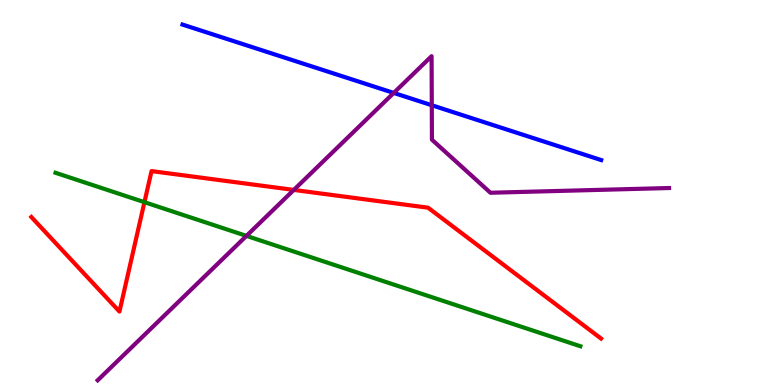[{'lines': ['blue', 'red'], 'intersections': []}, {'lines': ['green', 'red'], 'intersections': [{'x': 1.86, 'y': 4.75}]}, {'lines': ['purple', 'red'], 'intersections': [{'x': 3.79, 'y': 5.07}]}, {'lines': ['blue', 'green'], 'intersections': []}, {'lines': ['blue', 'purple'], 'intersections': [{'x': 5.08, 'y': 7.59}, {'x': 5.57, 'y': 7.27}]}, {'lines': ['green', 'purple'], 'intersections': [{'x': 3.18, 'y': 3.87}]}]